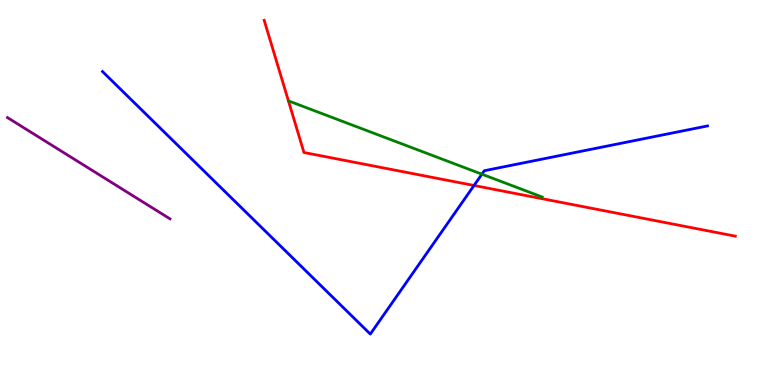[{'lines': ['blue', 'red'], 'intersections': [{'x': 6.12, 'y': 5.18}]}, {'lines': ['green', 'red'], 'intersections': []}, {'lines': ['purple', 'red'], 'intersections': []}, {'lines': ['blue', 'green'], 'intersections': [{'x': 6.22, 'y': 5.48}]}, {'lines': ['blue', 'purple'], 'intersections': []}, {'lines': ['green', 'purple'], 'intersections': []}]